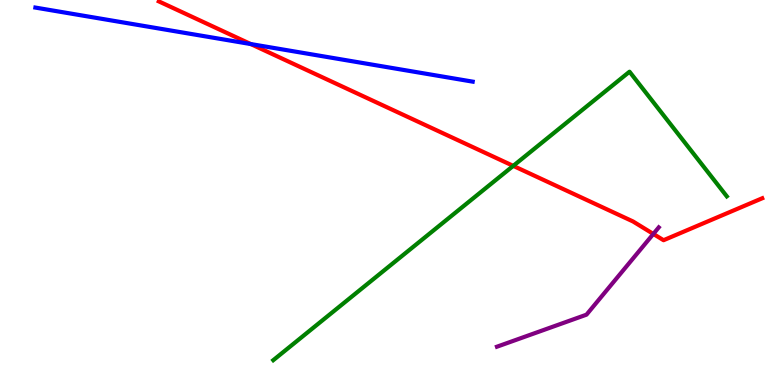[{'lines': ['blue', 'red'], 'intersections': [{'x': 3.24, 'y': 8.86}]}, {'lines': ['green', 'red'], 'intersections': [{'x': 6.62, 'y': 5.69}]}, {'lines': ['purple', 'red'], 'intersections': [{'x': 8.43, 'y': 3.92}]}, {'lines': ['blue', 'green'], 'intersections': []}, {'lines': ['blue', 'purple'], 'intersections': []}, {'lines': ['green', 'purple'], 'intersections': []}]